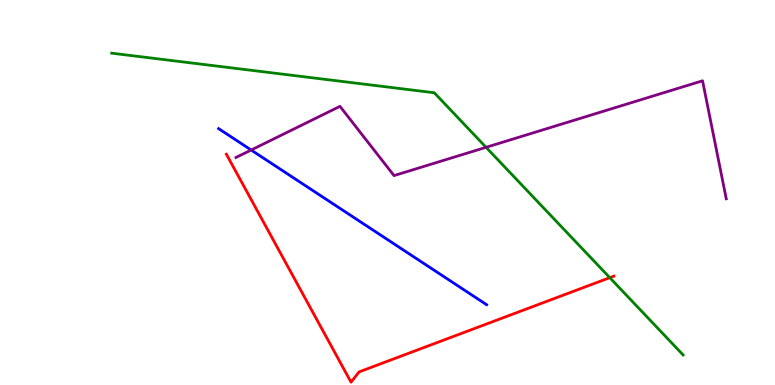[{'lines': ['blue', 'red'], 'intersections': []}, {'lines': ['green', 'red'], 'intersections': [{'x': 7.87, 'y': 2.79}]}, {'lines': ['purple', 'red'], 'intersections': []}, {'lines': ['blue', 'green'], 'intersections': []}, {'lines': ['blue', 'purple'], 'intersections': [{'x': 3.24, 'y': 6.1}]}, {'lines': ['green', 'purple'], 'intersections': [{'x': 6.27, 'y': 6.17}]}]